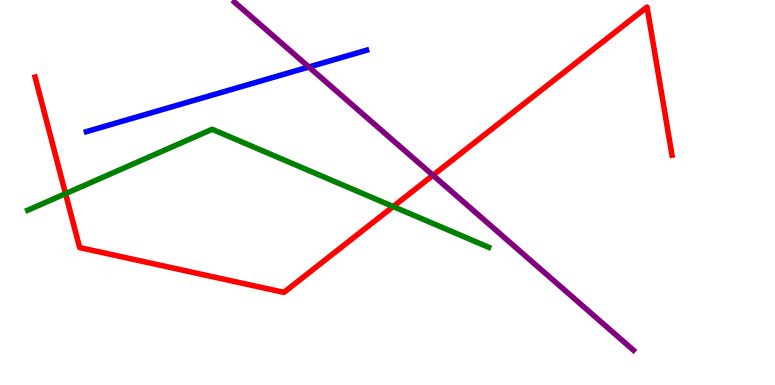[{'lines': ['blue', 'red'], 'intersections': []}, {'lines': ['green', 'red'], 'intersections': [{'x': 0.846, 'y': 4.97}, {'x': 5.07, 'y': 4.64}]}, {'lines': ['purple', 'red'], 'intersections': [{'x': 5.59, 'y': 5.45}]}, {'lines': ['blue', 'green'], 'intersections': []}, {'lines': ['blue', 'purple'], 'intersections': [{'x': 3.99, 'y': 8.26}]}, {'lines': ['green', 'purple'], 'intersections': []}]